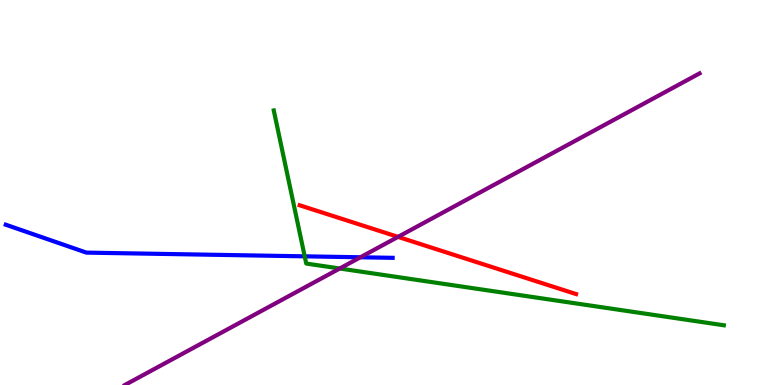[{'lines': ['blue', 'red'], 'intersections': []}, {'lines': ['green', 'red'], 'intersections': []}, {'lines': ['purple', 'red'], 'intersections': [{'x': 5.14, 'y': 3.85}]}, {'lines': ['blue', 'green'], 'intersections': [{'x': 3.93, 'y': 3.34}]}, {'lines': ['blue', 'purple'], 'intersections': [{'x': 4.65, 'y': 3.32}]}, {'lines': ['green', 'purple'], 'intersections': [{'x': 4.38, 'y': 3.03}]}]